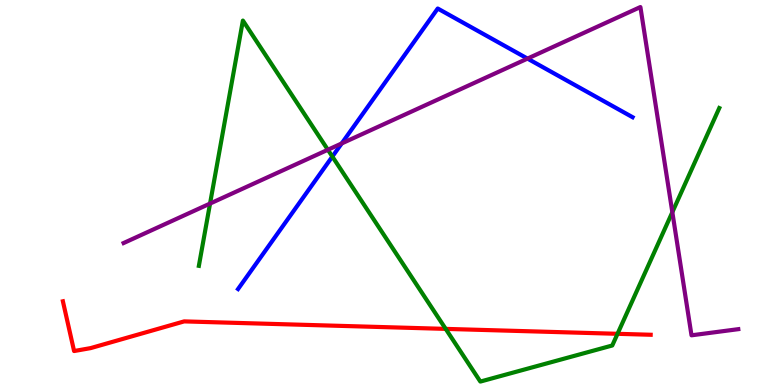[{'lines': ['blue', 'red'], 'intersections': []}, {'lines': ['green', 'red'], 'intersections': [{'x': 5.75, 'y': 1.46}, {'x': 7.97, 'y': 1.33}]}, {'lines': ['purple', 'red'], 'intersections': []}, {'lines': ['blue', 'green'], 'intersections': [{'x': 4.29, 'y': 5.93}]}, {'lines': ['blue', 'purple'], 'intersections': [{'x': 4.41, 'y': 6.27}, {'x': 6.81, 'y': 8.48}]}, {'lines': ['green', 'purple'], 'intersections': [{'x': 2.71, 'y': 4.71}, {'x': 4.23, 'y': 6.11}, {'x': 8.68, 'y': 4.49}]}]